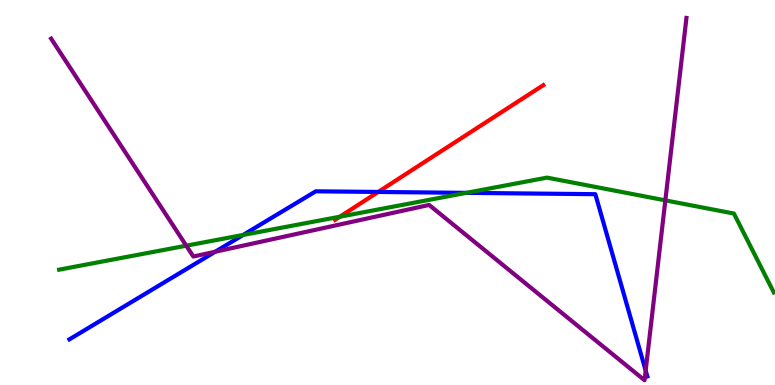[{'lines': ['blue', 'red'], 'intersections': [{'x': 4.88, 'y': 5.01}]}, {'lines': ['green', 'red'], 'intersections': [{'x': 4.39, 'y': 4.37}]}, {'lines': ['purple', 'red'], 'intersections': []}, {'lines': ['blue', 'green'], 'intersections': [{'x': 3.14, 'y': 3.9}, {'x': 6.02, 'y': 4.99}]}, {'lines': ['blue', 'purple'], 'intersections': [{'x': 2.78, 'y': 3.46}, {'x': 8.33, 'y': 0.374}]}, {'lines': ['green', 'purple'], 'intersections': [{'x': 2.4, 'y': 3.62}, {'x': 8.59, 'y': 4.8}]}]